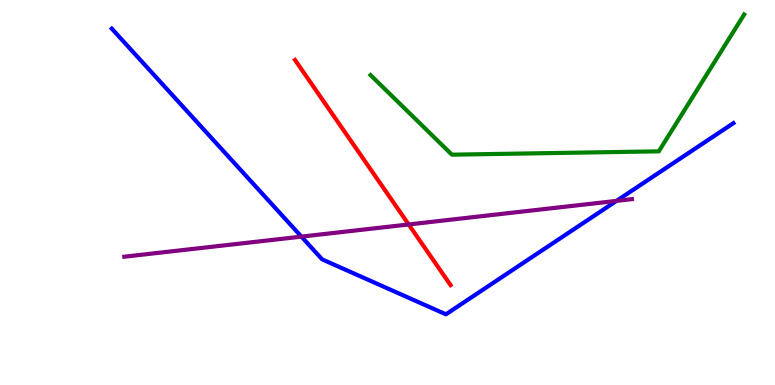[{'lines': ['blue', 'red'], 'intersections': []}, {'lines': ['green', 'red'], 'intersections': []}, {'lines': ['purple', 'red'], 'intersections': [{'x': 5.27, 'y': 4.17}]}, {'lines': ['blue', 'green'], 'intersections': []}, {'lines': ['blue', 'purple'], 'intersections': [{'x': 3.89, 'y': 3.85}, {'x': 7.96, 'y': 4.78}]}, {'lines': ['green', 'purple'], 'intersections': []}]